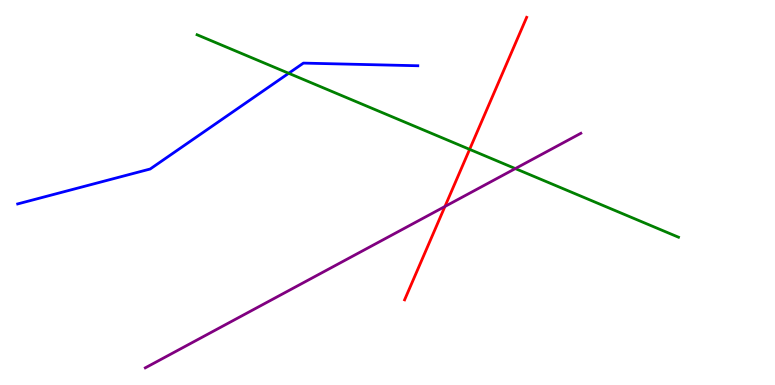[{'lines': ['blue', 'red'], 'intersections': []}, {'lines': ['green', 'red'], 'intersections': [{'x': 6.06, 'y': 6.12}]}, {'lines': ['purple', 'red'], 'intersections': [{'x': 5.74, 'y': 4.64}]}, {'lines': ['blue', 'green'], 'intersections': [{'x': 3.73, 'y': 8.1}]}, {'lines': ['blue', 'purple'], 'intersections': []}, {'lines': ['green', 'purple'], 'intersections': [{'x': 6.65, 'y': 5.62}]}]